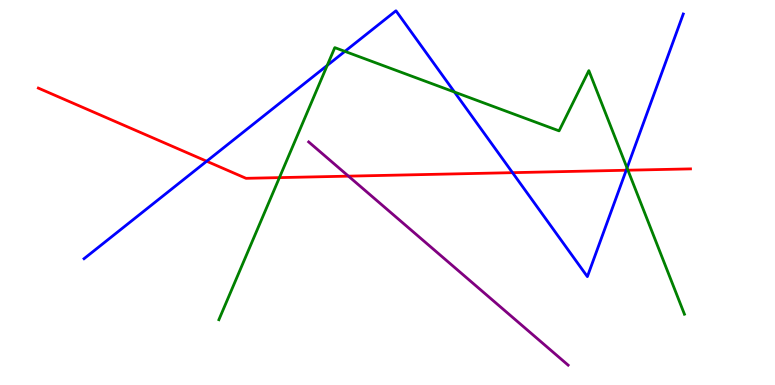[{'lines': ['blue', 'red'], 'intersections': [{'x': 2.67, 'y': 5.81}, {'x': 6.61, 'y': 5.52}, {'x': 8.08, 'y': 5.58}]}, {'lines': ['green', 'red'], 'intersections': [{'x': 3.61, 'y': 5.39}, {'x': 8.1, 'y': 5.58}]}, {'lines': ['purple', 'red'], 'intersections': [{'x': 4.5, 'y': 5.42}]}, {'lines': ['blue', 'green'], 'intersections': [{'x': 4.22, 'y': 8.3}, {'x': 4.45, 'y': 8.67}, {'x': 5.86, 'y': 7.61}, {'x': 8.09, 'y': 5.64}]}, {'lines': ['blue', 'purple'], 'intersections': []}, {'lines': ['green', 'purple'], 'intersections': []}]